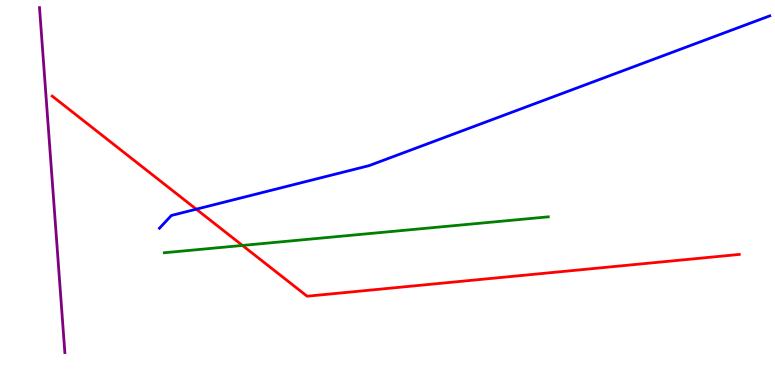[{'lines': ['blue', 'red'], 'intersections': [{'x': 2.53, 'y': 4.57}]}, {'lines': ['green', 'red'], 'intersections': [{'x': 3.13, 'y': 3.62}]}, {'lines': ['purple', 'red'], 'intersections': []}, {'lines': ['blue', 'green'], 'intersections': []}, {'lines': ['blue', 'purple'], 'intersections': []}, {'lines': ['green', 'purple'], 'intersections': []}]